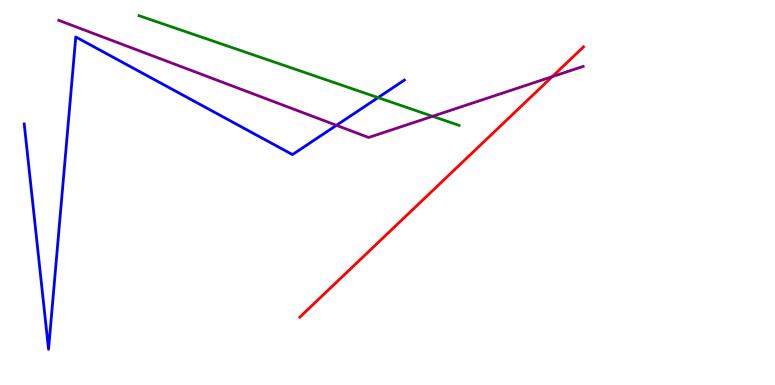[{'lines': ['blue', 'red'], 'intersections': []}, {'lines': ['green', 'red'], 'intersections': []}, {'lines': ['purple', 'red'], 'intersections': [{'x': 7.13, 'y': 8.01}]}, {'lines': ['blue', 'green'], 'intersections': [{'x': 4.88, 'y': 7.46}]}, {'lines': ['blue', 'purple'], 'intersections': [{'x': 4.34, 'y': 6.74}]}, {'lines': ['green', 'purple'], 'intersections': [{'x': 5.58, 'y': 6.98}]}]